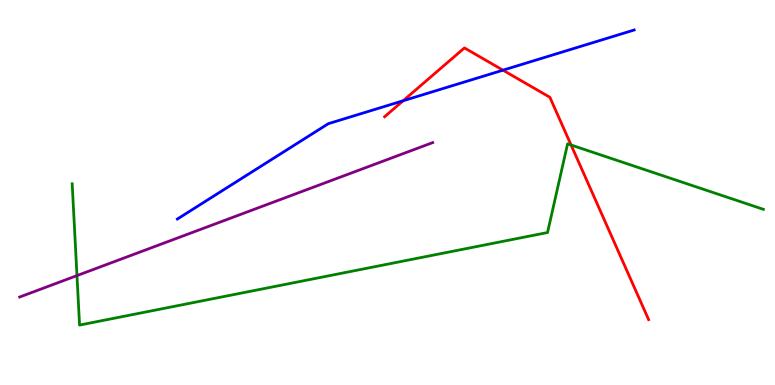[{'lines': ['blue', 'red'], 'intersections': [{'x': 5.2, 'y': 7.38}, {'x': 6.49, 'y': 8.18}]}, {'lines': ['green', 'red'], 'intersections': [{'x': 7.37, 'y': 6.23}]}, {'lines': ['purple', 'red'], 'intersections': []}, {'lines': ['blue', 'green'], 'intersections': []}, {'lines': ['blue', 'purple'], 'intersections': []}, {'lines': ['green', 'purple'], 'intersections': [{'x': 0.993, 'y': 2.84}]}]